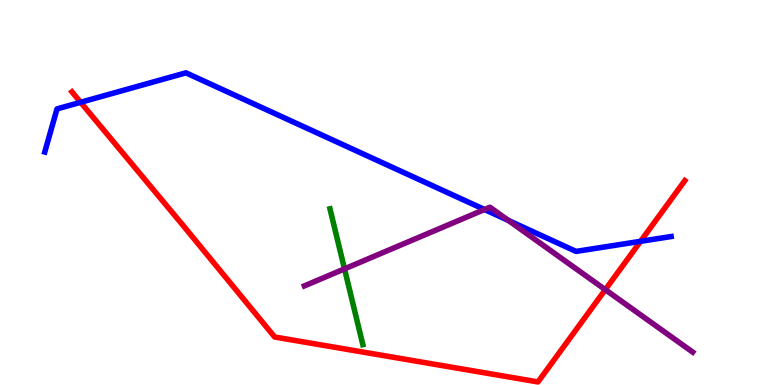[{'lines': ['blue', 'red'], 'intersections': [{'x': 1.04, 'y': 7.34}, {'x': 8.27, 'y': 3.73}]}, {'lines': ['green', 'red'], 'intersections': []}, {'lines': ['purple', 'red'], 'intersections': [{'x': 7.81, 'y': 2.48}]}, {'lines': ['blue', 'green'], 'intersections': []}, {'lines': ['blue', 'purple'], 'intersections': [{'x': 6.25, 'y': 4.56}, {'x': 6.56, 'y': 4.27}]}, {'lines': ['green', 'purple'], 'intersections': [{'x': 4.45, 'y': 3.02}]}]